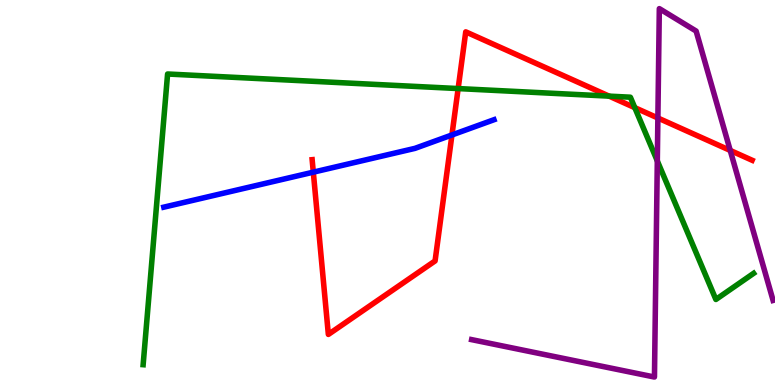[{'lines': ['blue', 'red'], 'intersections': [{'x': 4.04, 'y': 5.53}, {'x': 5.83, 'y': 6.49}]}, {'lines': ['green', 'red'], 'intersections': [{'x': 5.91, 'y': 7.7}, {'x': 7.86, 'y': 7.5}, {'x': 8.19, 'y': 7.2}]}, {'lines': ['purple', 'red'], 'intersections': [{'x': 8.49, 'y': 6.94}, {'x': 9.42, 'y': 6.09}]}, {'lines': ['blue', 'green'], 'intersections': []}, {'lines': ['blue', 'purple'], 'intersections': []}, {'lines': ['green', 'purple'], 'intersections': [{'x': 8.48, 'y': 5.82}]}]